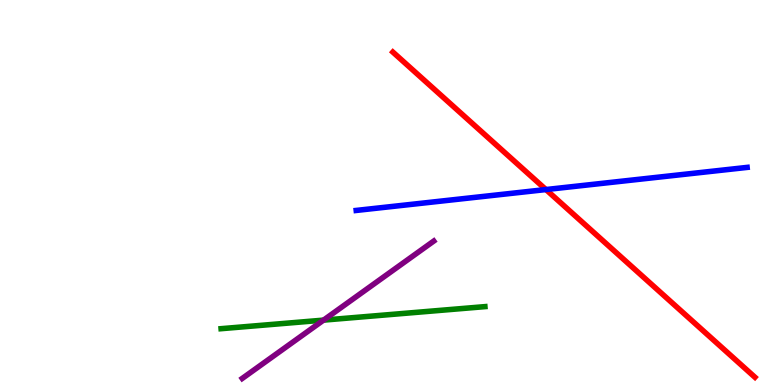[{'lines': ['blue', 'red'], 'intersections': [{'x': 7.04, 'y': 5.08}]}, {'lines': ['green', 'red'], 'intersections': []}, {'lines': ['purple', 'red'], 'intersections': []}, {'lines': ['blue', 'green'], 'intersections': []}, {'lines': ['blue', 'purple'], 'intersections': []}, {'lines': ['green', 'purple'], 'intersections': [{'x': 4.17, 'y': 1.69}]}]